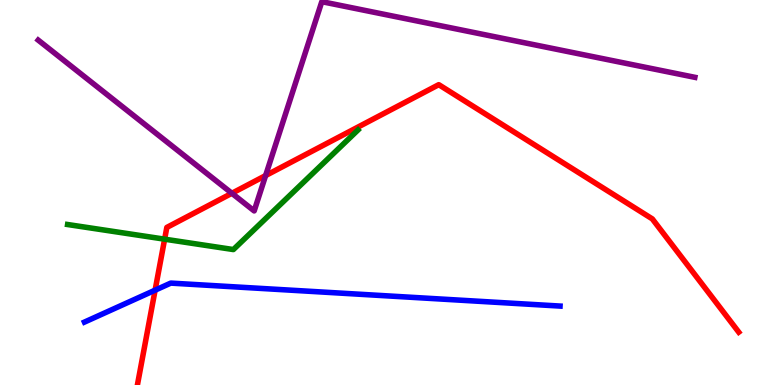[{'lines': ['blue', 'red'], 'intersections': [{'x': 2.0, 'y': 2.46}]}, {'lines': ['green', 'red'], 'intersections': [{'x': 2.12, 'y': 3.79}]}, {'lines': ['purple', 'red'], 'intersections': [{'x': 2.99, 'y': 4.98}, {'x': 3.43, 'y': 5.44}]}, {'lines': ['blue', 'green'], 'intersections': []}, {'lines': ['blue', 'purple'], 'intersections': []}, {'lines': ['green', 'purple'], 'intersections': []}]